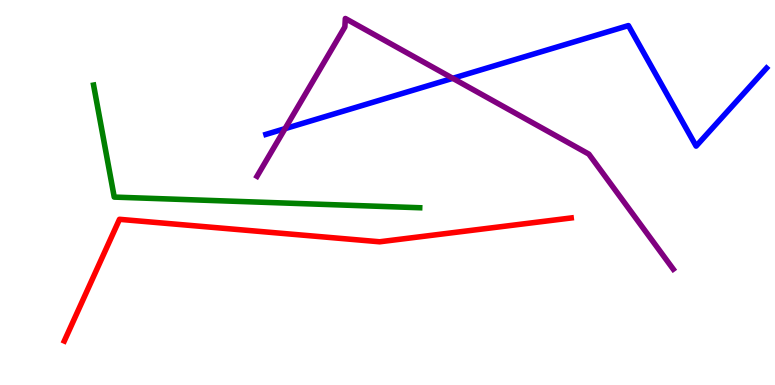[{'lines': ['blue', 'red'], 'intersections': []}, {'lines': ['green', 'red'], 'intersections': []}, {'lines': ['purple', 'red'], 'intersections': []}, {'lines': ['blue', 'green'], 'intersections': []}, {'lines': ['blue', 'purple'], 'intersections': [{'x': 3.68, 'y': 6.66}, {'x': 5.84, 'y': 7.97}]}, {'lines': ['green', 'purple'], 'intersections': []}]